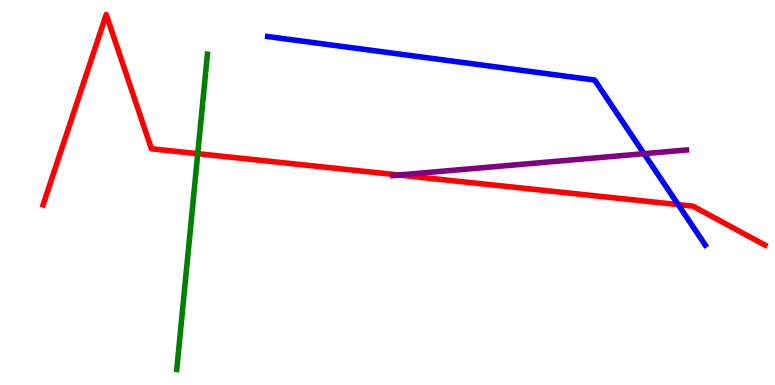[{'lines': ['blue', 'red'], 'intersections': [{'x': 8.75, 'y': 4.69}]}, {'lines': ['green', 'red'], 'intersections': [{'x': 2.55, 'y': 6.01}]}, {'lines': ['purple', 'red'], 'intersections': [{'x': 5.15, 'y': 5.45}]}, {'lines': ['blue', 'green'], 'intersections': []}, {'lines': ['blue', 'purple'], 'intersections': [{'x': 8.31, 'y': 6.01}]}, {'lines': ['green', 'purple'], 'intersections': []}]